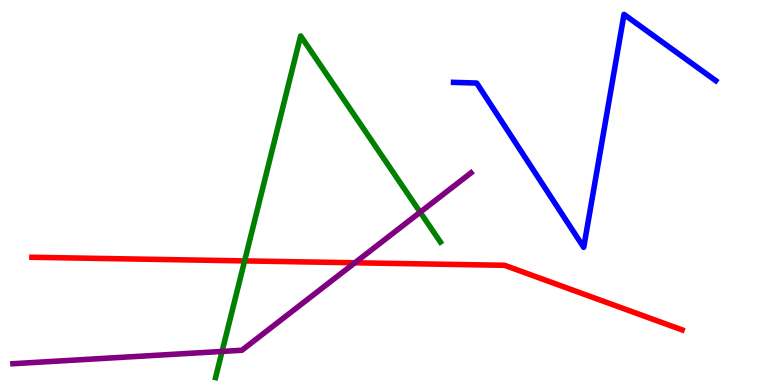[{'lines': ['blue', 'red'], 'intersections': []}, {'lines': ['green', 'red'], 'intersections': [{'x': 3.16, 'y': 3.22}]}, {'lines': ['purple', 'red'], 'intersections': [{'x': 4.58, 'y': 3.17}]}, {'lines': ['blue', 'green'], 'intersections': []}, {'lines': ['blue', 'purple'], 'intersections': []}, {'lines': ['green', 'purple'], 'intersections': [{'x': 2.87, 'y': 0.872}, {'x': 5.42, 'y': 4.49}]}]